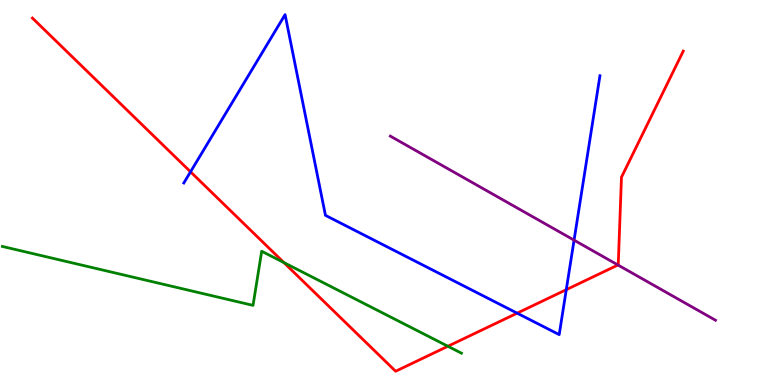[{'lines': ['blue', 'red'], 'intersections': [{'x': 2.46, 'y': 5.54}, {'x': 6.67, 'y': 1.87}, {'x': 7.31, 'y': 2.48}]}, {'lines': ['green', 'red'], 'intersections': [{'x': 3.66, 'y': 3.18}, {'x': 5.78, 'y': 1.01}]}, {'lines': ['purple', 'red'], 'intersections': [{'x': 7.97, 'y': 3.12}]}, {'lines': ['blue', 'green'], 'intersections': []}, {'lines': ['blue', 'purple'], 'intersections': [{'x': 7.41, 'y': 3.76}]}, {'lines': ['green', 'purple'], 'intersections': []}]